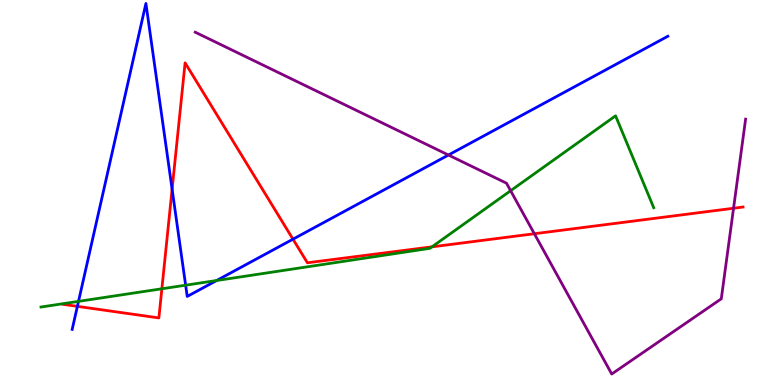[{'lines': ['blue', 'red'], 'intersections': [{'x': 0.999, 'y': 2.04}, {'x': 2.22, 'y': 5.09}, {'x': 3.78, 'y': 3.79}]}, {'lines': ['green', 'red'], 'intersections': [{'x': 2.09, 'y': 2.5}, {'x': 5.57, 'y': 3.59}]}, {'lines': ['purple', 'red'], 'intersections': [{'x': 6.89, 'y': 3.93}, {'x': 9.47, 'y': 4.59}]}, {'lines': ['blue', 'green'], 'intersections': [{'x': 1.01, 'y': 2.17}, {'x': 2.4, 'y': 2.59}, {'x': 2.8, 'y': 2.71}]}, {'lines': ['blue', 'purple'], 'intersections': [{'x': 5.79, 'y': 5.97}]}, {'lines': ['green', 'purple'], 'intersections': [{'x': 6.59, 'y': 5.05}]}]